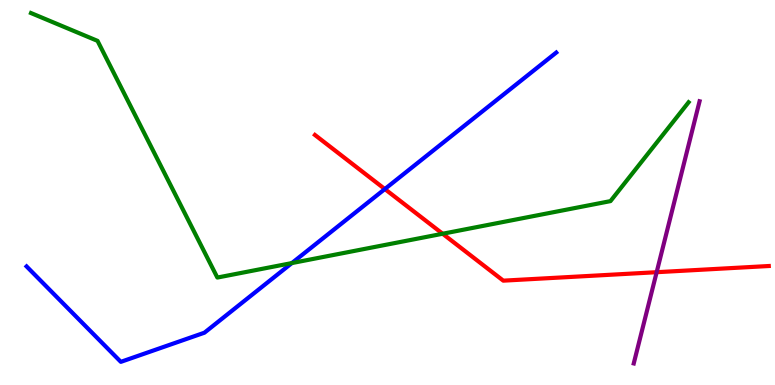[{'lines': ['blue', 'red'], 'intersections': [{'x': 4.97, 'y': 5.09}]}, {'lines': ['green', 'red'], 'intersections': [{'x': 5.71, 'y': 3.93}]}, {'lines': ['purple', 'red'], 'intersections': [{'x': 8.47, 'y': 2.93}]}, {'lines': ['blue', 'green'], 'intersections': [{'x': 3.77, 'y': 3.17}]}, {'lines': ['blue', 'purple'], 'intersections': []}, {'lines': ['green', 'purple'], 'intersections': []}]